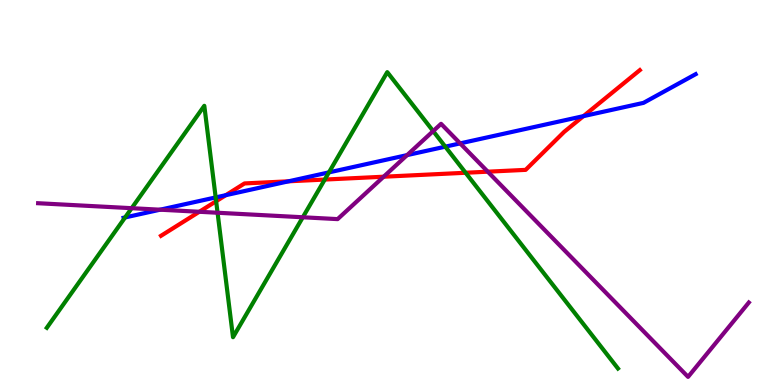[{'lines': ['blue', 'red'], 'intersections': [{'x': 2.91, 'y': 4.93}, {'x': 3.72, 'y': 5.29}, {'x': 7.53, 'y': 6.98}]}, {'lines': ['green', 'red'], 'intersections': [{'x': 2.79, 'y': 4.77}, {'x': 4.19, 'y': 5.34}, {'x': 6.01, 'y': 5.51}]}, {'lines': ['purple', 'red'], 'intersections': [{'x': 2.57, 'y': 4.5}, {'x': 4.95, 'y': 5.41}, {'x': 6.29, 'y': 5.54}]}, {'lines': ['blue', 'green'], 'intersections': [{'x': 1.61, 'y': 4.35}, {'x': 2.78, 'y': 4.87}, {'x': 4.24, 'y': 5.52}, {'x': 5.75, 'y': 6.19}]}, {'lines': ['blue', 'purple'], 'intersections': [{'x': 2.07, 'y': 4.55}, {'x': 5.25, 'y': 5.97}, {'x': 5.94, 'y': 6.28}]}, {'lines': ['green', 'purple'], 'intersections': [{'x': 1.7, 'y': 4.59}, {'x': 2.81, 'y': 4.47}, {'x': 3.91, 'y': 4.36}, {'x': 5.59, 'y': 6.59}]}]